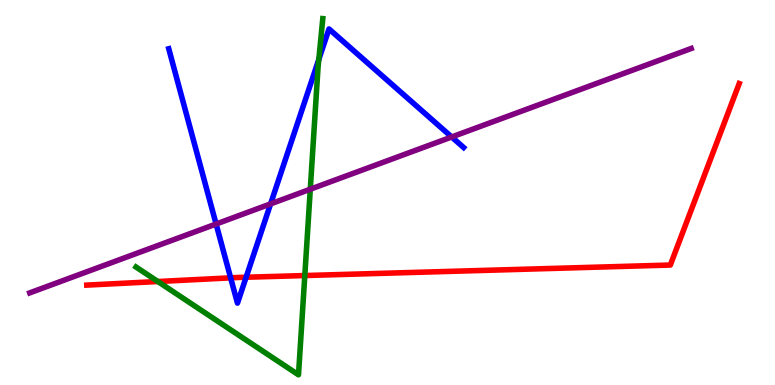[{'lines': ['blue', 'red'], 'intersections': [{'x': 2.98, 'y': 2.78}, {'x': 3.18, 'y': 2.8}]}, {'lines': ['green', 'red'], 'intersections': [{'x': 2.04, 'y': 2.69}, {'x': 3.93, 'y': 2.84}]}, {'lines': ['purple', 'red'], 'intersections': []}, {'lines': ['blue', 'green'], 'intersections': [{'x': 4.11, 'y': 8.46}]}, {'lines': ['blue', 'purple'], 'intersections': [{'x': 2.79, 'y': 4.18}, {'x': 3.49, 'y': 4.7}, {'x': 5.83, 'y': 6.44}]}, {'lines': ['green', 'purple'], 'intersections': [{'x': 4.0, 'y': 5.09}]}]